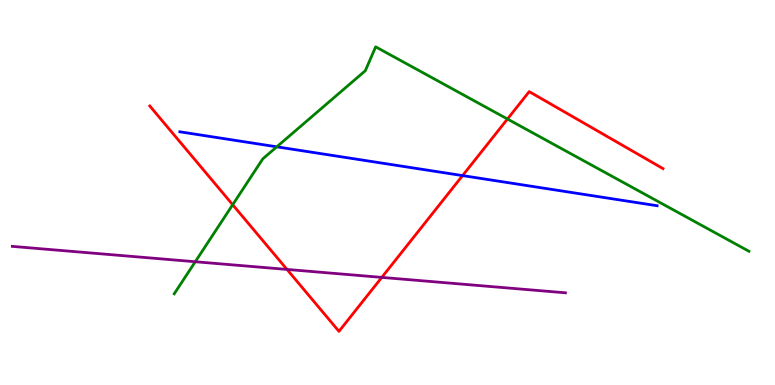[{'lines': ['blue', 'red'], 'intersections': [{'x': 5.97, 'y': 5.44}]}, {'lines': ['green', 'red'], 'intersections': [{'x': 3.0, 'y': 4.68}, {'x': 6.55, 'y': 6.91}]}, {'lines': ['purple', 'red'], 'intersections': [{'x': 3.7, 'y': 3.0}, {'x': 4.93, 'y': 2.79}]}, {'lines': ['blue', 'green'], 'intersections': [{'x': 3.57, 'y': 6.19}]}, {'lines': ['blue', 'purple'], 'intersections': []}, {'lines': ['green', 'purple'], 'intersections': [{'x': 2.52, 'y': 3.2}]}]